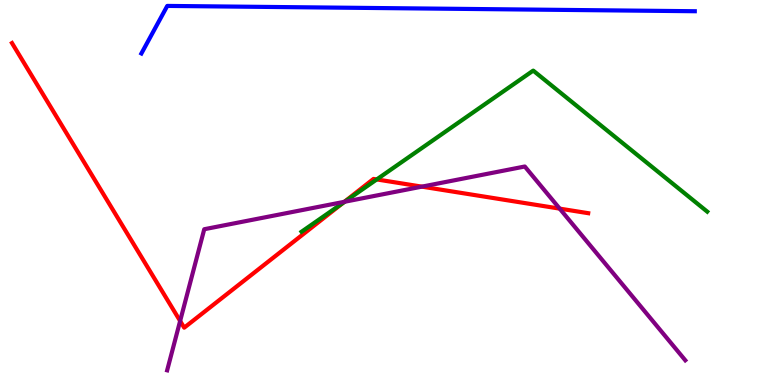[{'lines': ['blue', 'red'], 'intersections': []}, {'lines': ['green', 'red'], 'intersections': [{'x': 4.43, 'y': 4.73}, {'x': 4.86, 'y': 5.34}]}, {'lines': ['purple', 'red'], 'intersections': [{'x': 2.32, 'y': 1.66}, {'x': 4.44, 'y': 4.76}, {'x': 5.44, 'y': 5.15}, {'x': 7.22, 'y': 4.58}]}, {'lines': ['blue', 'green'], 'intersections': []}, {'lines': ['blue', 'purple'], 'intersections': []}, {'lines': ['green', 'purple'], 'intersections': [{'x': 4.45, 'y': 4.76}]}]